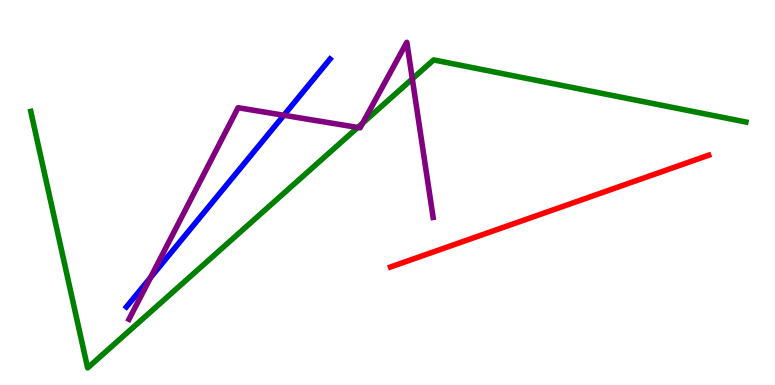[{'lines': ['blue', 'red'], 'intersections': []}, {'lines': ['green', 'red'], 'intersections': []}, {'lines': ['purple', 'red'], 'intersections': []}, {'lines': ['blue', 'green'], 'intersections': []}, {'lines': ['blue', 'purple'], 'intersections': [{'x': 1.94, 'y': 2.79}, {'x': 3.66, 'y': 7.01}]}, {'lines': ['green', 'purple'], 'intersections': [{'x': 4.62, 'y': 6.69}, {'x': 4.68, 'y': 6.8}, {'x': 5.32, 'y': 7.95}]}]